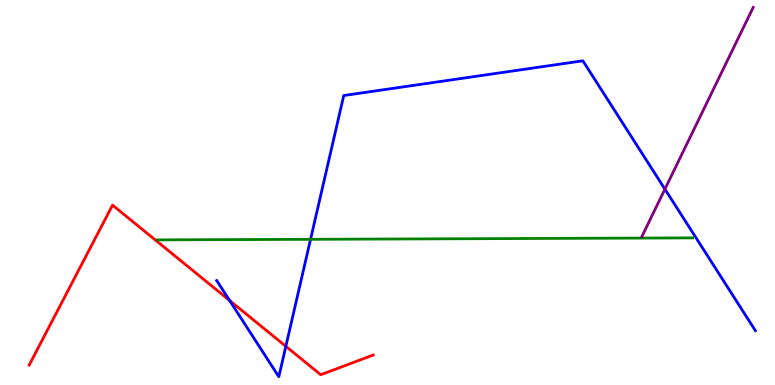[{'lines': ['blue', 'red'], 'intersections': [{'x': 2.96, 'y': 2.2}, {'x': 3.69, 'y': 1.01}]}, {'lines': ['green', 'red'], 'intersections': []}, {'lines': ['purple', 'red'], 'intersections': []}, {'lines': ['blue', 'green'], 'intersections': [{'x': 4.01, 'y': 3.78}]}, {'lines': ['blue', 'purple'], 'intersections': [{'x': 8.58, 'y': 5.09}]}, {'lines': ['green', 'purple'], 'intersections': []}]